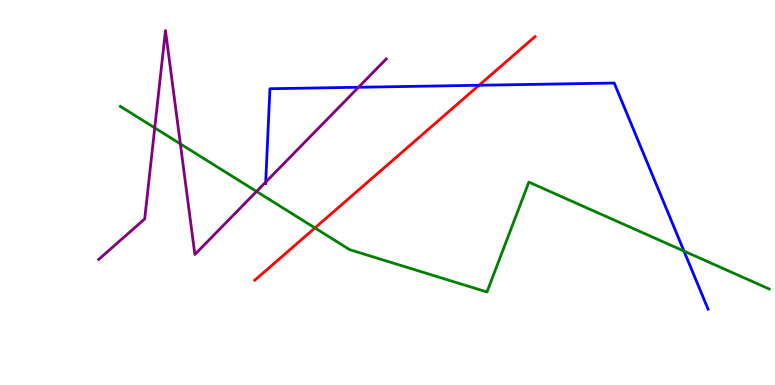[{'lines': ['blue', 'red'], 'intersections': [{'x': 6.18, 'y': 7.79}]}, {'lines': ['green', 'red'], 'intersections': [{'x': 4.06, 'y': 4.08}]}, {'lines': ['purple', 'red'], 'intersections': []}, {'lines': ['blue', 'green'], 'intersections': [{'x': 8.83, 'y': 3.48}]}, {'lines': ['blue', 'purple'], 'intersections': [{'x': 3.43, 'y': 5.27}, {'x': 4.63, 'y': 7.73}]}, {'lines': ['green', 'purple'], 'intersections': [{'x': 2.0, 'y': 6.68}, {'x': 2.33, 'y': 6.26}, {'x': 3.31, 'y': 5.03}]}]